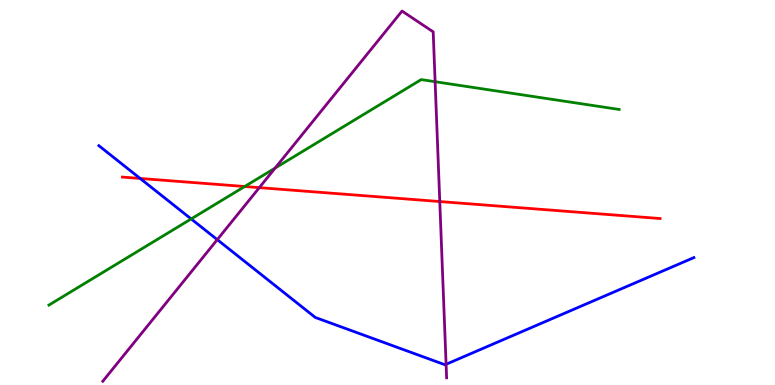[{'lines': ['blue', 'red'], 'intersections': [{'x': 1.81, 'y': 5.36}]}, {'lines': ['green', 'red'], 'intersections': [{'x': 3.16, 'y': 5.16}]}, {'lines': ['purple', 'red'], 'intersections': [{'x': 3.35, 'y': 5.13}, {'x': 5.67, 'y': 4.76}]}, {'lines': ['blue', 'green'], 'intersections': [{'x': 2.47, 'y': 4.31}]}, {'lines': ['blue', 'purple'], 'intersections': [{'x': 2.8, 'y': 3.78}, {'x': 5.76, 'y': 0.538}]}, {'lines': ['green', 'purple'], 'intersections': [{'x': 3.55, 'y': 5.63}, {'x': 5.61, 'y': 7.88}]}]